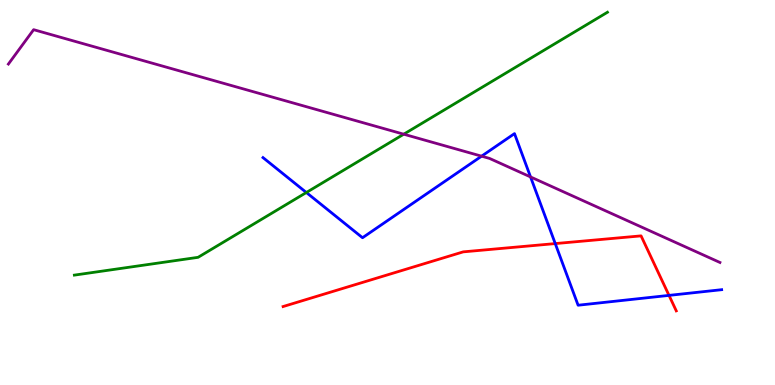[{'lines': ['blue', 'red'], 'intersections': [{'x': 7.16, 'y': 3.67}, {'x': 8.63, 'y': 2.33}]}, {'lines': ['green', 'red'], 'intersections': []}, {'lines': ['purple', 'red'], 'intersections': []}, {'lines': ['blue', 'green'], 'intersections': [{'x': 3.95, 'y': 5.0}]}, {'lines': ['blue', 'purple'], 'intersections': [{'x': 6.21, 'y': 5.94}, {'x': 6.85, 'y': 5.4}]}, {'lines': ['green', 'purple'], 'intersections': [{'x': 5.21, 'y': 6.51}]}]